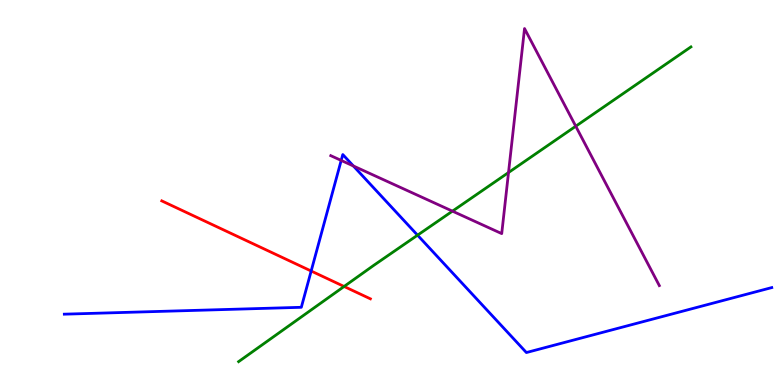[{'lines': ['blue', 'red'], 'intersections': [{'x': 4.02, 'y': 2.96}]}, {'lines': ['green', 'red'], 'intersections': [{'x': 4.44, 'y': 2.56}]}, {'lines': ['purple', 'red'], 'intersections': []}, {'lines': ['blue', 'green'], 'intersections': [{'x': 5.39, 'y': 3.89}]}, {'lines': ['blue', 'purple'], 'intersections': [{'x': 4.4, 'y': 5.83}, {'x': 4.56, 'y': 5.69}]}, {'lines': ['green', 'purple'], 'intersections': [{'x': 5.84, 'y': 4.52}, {'x': 6.56, 'y': 5.52}, {'x': 7.43, 'y': 6.72}]}]